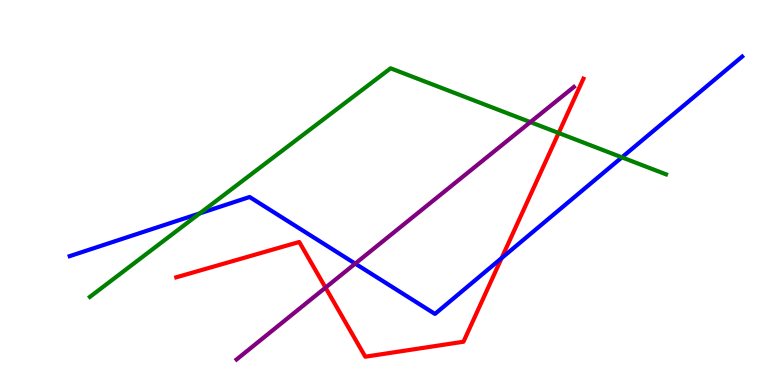[{'lines': ['blue', 'red'], 'intersections': [{'x': 6.47, 'y': 3.3}]}, {'lines': ['green', 'red'], 'intersections': [{'x': 7.21, 'y': 6.55}]}, {'lines': ['purple', 'red'], 'intersections': [{'x': 4.2, 'y': 2.53}]}, {'lines': ['blue', 'green'], 'intersections': [{'x': 2.58, 'y': 4.46}, {'x': 8.02, 'y': 5.91}]}, {'lines': ['blue', 'purple'], 'intersections': [{'x': 4.58, 'y': 3.15}]}, {'lines': ['green', 'purple'], 'intersections': [{'x': 6.84, 'y': 6.83}]}]